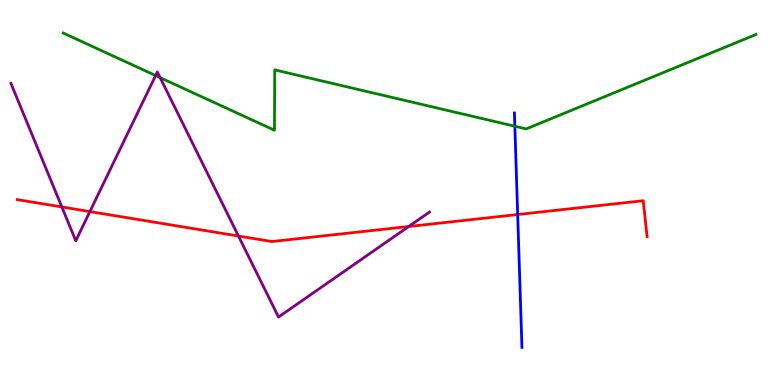[{'lines': ['blue', 'red'], 'intersections': [{'x': 6.68, 'y': 4.43}]}, {'lines': ['green', 'red'], 'intersections': []}, {'lines': ['purple', 'red'], 'intersections': [{'x': 0.798, 'y': 4.62}, {'x': 1.16, 'y': 4.5}, {'x': 3.08, 'y': 3.87}, {'x': 5.27, 'y': 4.12}]}, {'lines': ['blue', 'green'], 'intersections': [{'x': 6.64, 'y': 6.72}]}, {'lines': ['blue', 'purple'], 'intersections': []}, {'lines': ['green', 'purple'], 'intersections': [{'x': 2.01, 'y': 8.04}, {'x': 2.07, 'y': 7.98}]}]